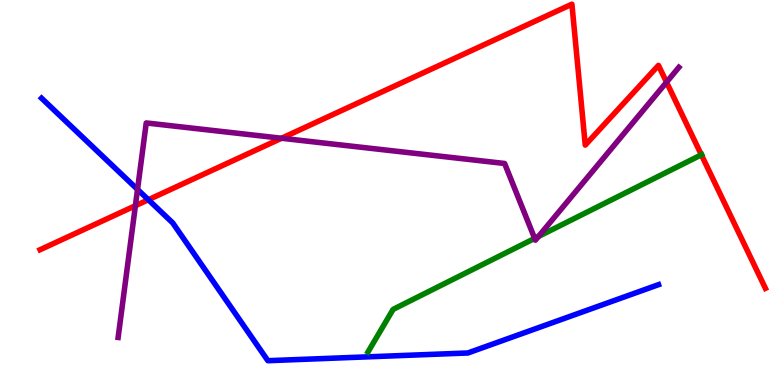[{'lines': ['blue', 'red'], 'intersections': [{'x': 1.91, 'y': 4.81}]}, {'lines': ['green', 'red'], 'intersections': [{'x': 9.05, 'y': 5.98}]}, {'lines': ['purple', 'red'], 'intersections': [{'x': 1.75, 'y': 4.66}, {'x': 3.63, 'y': 6.41}, {'x': 8.6, 'y': 7.86}]}, {'lines': ['blue', 'green'], 'intersections': []}, {'lines': ['blue', 'purple'], 'intersections': [{'x': 1.77, 'y': 5.08}]}, {'lines': ['green', 'purple'], 'intersections': [{'x': 6.9, 'y': 3.81}, {'x': 6.95, 'y': 3.86}]}]